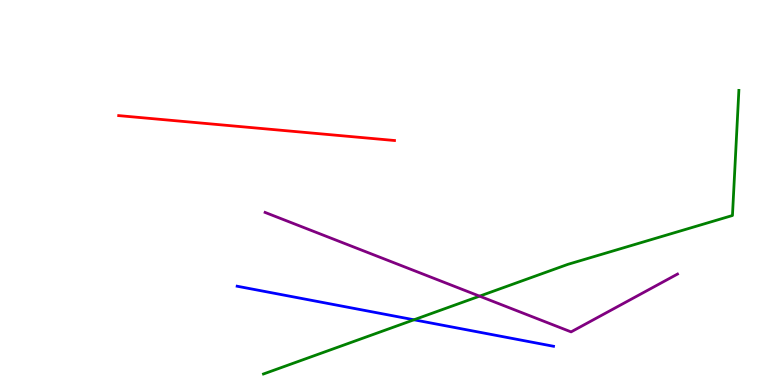[{'lines': ['blue', 'red'], 'intersections': []}, {'lines': ['green', 'red'], 'intersections': []}, {'lines': ['purple', 'red'], 'intersections': []}, {'lines': ['blue', 'green'], 'intersections': [{'x': 5.34, 'y': 1.69}]}, {'lines': ['blue', 'purple'], 'intersections': []}, {'lines': ['green', 'purple'], 'intersections': [{'x': 6.19, 'y': 2.31}]}]